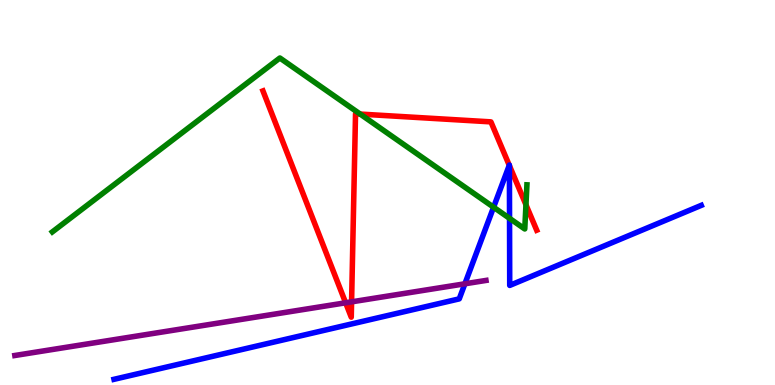[{'lines': ['blue', 'red'], 'intersections': [{'x': 6.57, 'y': 5.71}, {'x': 6.57, 'y': 5.7}]}, {'lines': ['green', 'red'], 'intersections': [{'x': 4.65, 'y': 7.04}, {'x': 6.79, 'y': 4.68}]}, {'lines': ['purple', 'red'], 'intersections': [{'x': 4.46, 'y': 2.14}, {'x': 4.54, 'y': 2.16}]}, {'lines': ['blue', 'green'], 'intersections': [{'x': 6.37, 'y': 4.62}, {'x': 6.57, 'y': 4.33}]}, {'lines': ['blue', 'purple'], 'intersections': [{'x': 6.0, 'y': 2.63}]}, {'lines': ['green', 'purple'], 'intersections': []}]